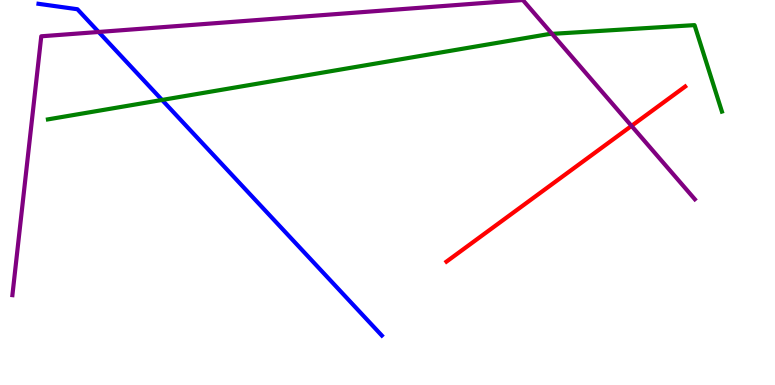[{'lines': ['blue', 'red'], 'intersections': []}, {'lines': ['green', 'red'], 'intersections': []}, {'lines': ['purple', 'red'], 'intersections': [{'x': 8.15, 'y': 6.73}]}, {'lines': ['blue', 'green'], 'intersections': [{'x': 2.09, 'y': 7.4}]}, {'lines': ['blue', 'purple'], 'intersections': [{'x': 1.27, 'y': 9.17}]}, {'lines': ['green', 'purple'], 'intersections': [{'x': 7.12, 'y': 9.12}]}]